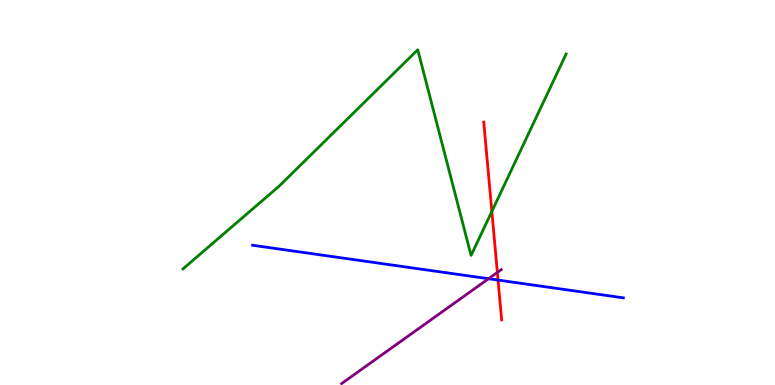[{'lines': ['blue', 'red'], 'intersections': [{'x': 6.43, 'y': 2.73}]}, {'lines': ['green', 'red'], 'intersections': [{'x': 6.35, 'y': 4.51}]}, {'lines': ['purple', 'red'], 'intersections': [{'x': 6.42, 'y': 2.92}]}, {'lines': ['blue', 'green'], 'intersections': []}, {'lines': ['blue', 'purple'], 'intersections': [{'x': 6.3, 'y': 2.76}]}, {'lines': ['green', 'purple'], 'intersections': []}]